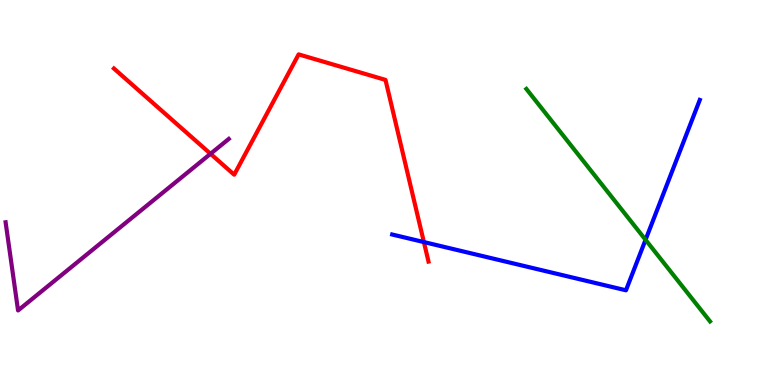[{'lines': ['blue', 'red'], 'intersections': [{'x': 5.47, 'y': 3.71}]}, {'lines': ['green', 'red'], 'intersections': []}, {'lines': ['purple', 'red'], 'intersections': [{'x': 2.72, 'y': 6.01}]}, {'lines': ['blue', 'green'], 'intersections': [{'x': 8.33, 'y': 3.77}]}, {'lines': ['blue', 'purple'], 'intersections': []}, {'lines': ['green', 'purple'], 'intersections': []}]